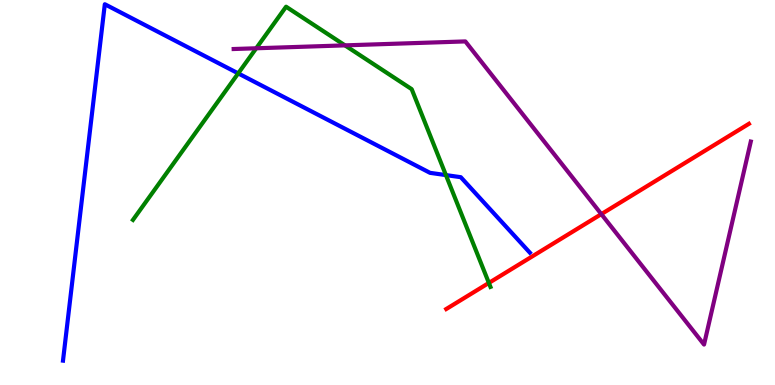[{'lines': ['blue', 'red'], 'intersections': []}, {'lines': ['green', 'red'], 'intersections': [{'x': 6.31, 'y': 2.65}]}, {'lines': ['purple', 'red'], 'intersections': [{'x': 7.76, 'y': 4.44}]}, {'lines': ['blue', 'green'], 'intersections': [{'x': 3.07, 'y': 8.09}, {'x': 5.75, 'y': 5.45}]}, {'lines': ['blue', 'purple'], 'intersections': []}, {'lines': ['green', 'purple'], 'intersections': [{'x': 3.31, 'y': 8.75}, {'x': 4.45, 'y': 8.82}]}]